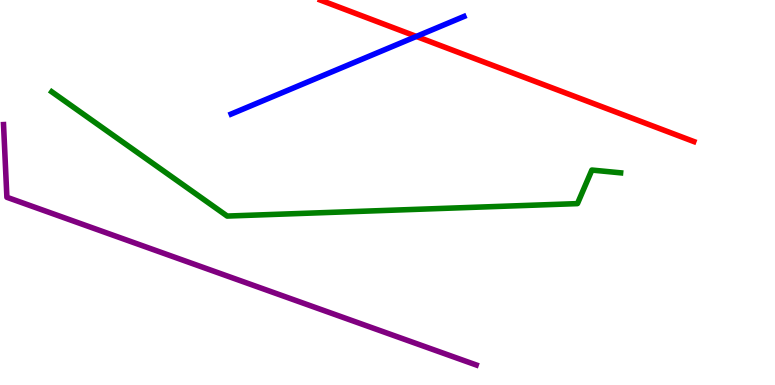[{'lines': ['blue', 'red'], 'intersections': [{'x': 5.37, 'y': 9.05}]}, {'lines': ['green', 'red'], 'intersections': []}, {'lines': ['purple', 'red'], 'intersections': []}, {'lines': ['blue', 'green'], 'intersections': []}, {'lines': ['blue', 'purple'], 'intersections': []}, {'lines': ['green', 'purple'], 'intersections': []}]